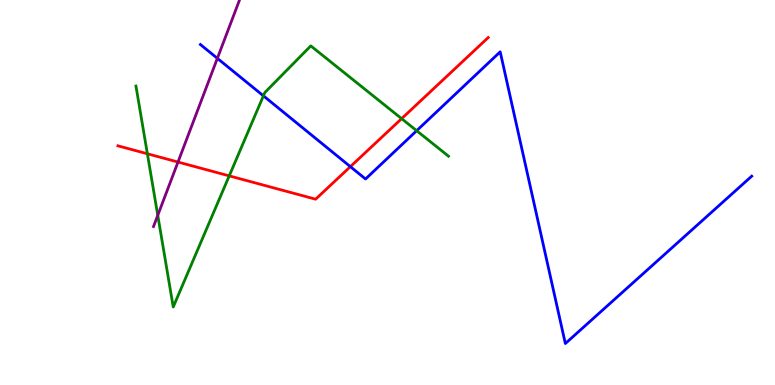[{'lines': ['blue', 'red'], 'intersections': [{'x': 4.52, 'y': 5.67}]}, {'lines': ['green', 'red'], 'intersections': [{'x': 1.9, 'y': 6.01}, {'x': 2.96, 'y': 5.43}, {'x': 5.18, 'y': 6.92}]}, {'lines': ['purple', 'red'], 'intersections': [{'x': 2.3, 'y': 5.79}]}, {'lines': ['blue', 'green'], 'intersections': [{'x': 3.4, 'y': 7.51}, {'x': 5.38, 'y': 6.61}]}, {'lines': ['blue', 'purple'], 'intersections': [{'x': 2.8, 'y': 8.48}]}, {'lines': ['green', 'purple'], 'intersections': [{'x': 2.04, 'y': 4.41}]}]